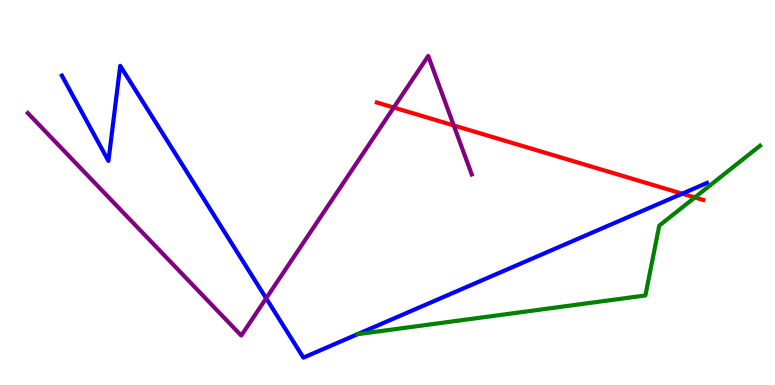[{'lines': ['blue', 'red'], 'intersections': [{'x': 8.8, 'y': 4.97}]}, {'lines': ['green', 'red'], 'intersections': [{'x': 8.97, 'y': 4.87}]}, {'lines': ['purple', 'red'], 'intersections': [{'x': 5.08, 'y': 7.21}, {'x': 5.86, 'y': 6.74}]}, {'lines': ['blue', 'green'], 'intersections': []}, {'lines': ['blue', 'purple'], 'intersections': [{'x': 3.43, 'y': 2.25}]}, {'lines': ['green', 'purple'], 'intersections': []}]